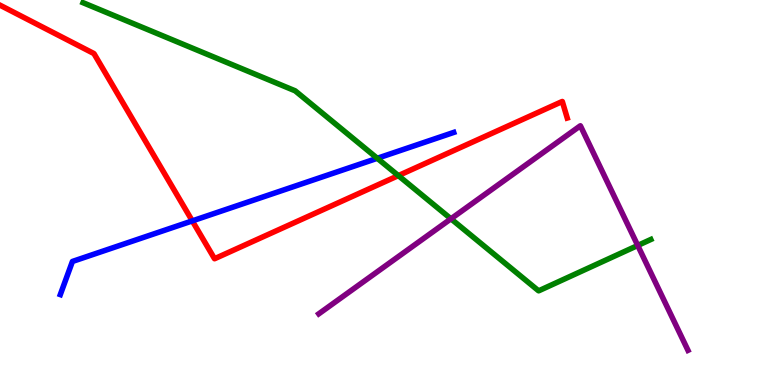[{'lines': ['blue', 'red'], 'intersections': [{'x': 2.48, 'y': 4.26}]}, {'lines': ['green', 'red'], 'intersections': [{'x': 5.14, 'y': 5.44}]}, {'lines': ['purple', 'red'], 'intersections': []}, {'lines': ['blue', 'green'], 'intersections': [{'x': 4.87, 'y': 5.89}]}, {'lines': ['blue', 'purple'], 'intersections': []}, {'lines': ['green', 'purple'], 'intersections': [{'x': 5.82, 'y': 4.32}, {'x': 8.23, 'y': 3.62}]}]